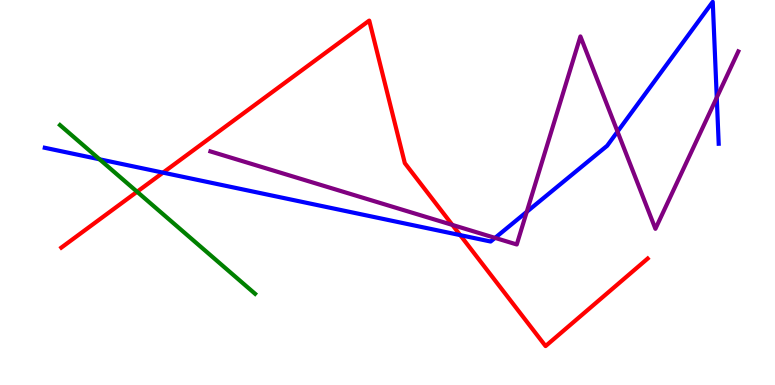[{'lines': ['blue', 'red'], 'intersections': [{'x': 2.1, 'y': 5.52}, {'x': 5.94, 'y': 3.89}]}, {'lines': ['green', 'red'], 'intersections': [{'x': 1.77, 'y': 5.02}]}, {'lines': ['purple', 'red'], 'intersections': [{'x': 5.84, 'y': 4.16}]}, {'lines': ['blue', 'green'], 'intersections': [{'x': 1.28, 'y': 5.86}]}, {'lines': ['blue', 'purple'], 'intersections': [{'x': 6.39, 'y': 3.82}, {'x': 6.8, 'y': 4.5}, {'x': 7.97, 'y': 6.58}, {'x': 9.25, 'y': 7.47}]}, {'lines': ['green', 'purple'], 'intersections': []}]